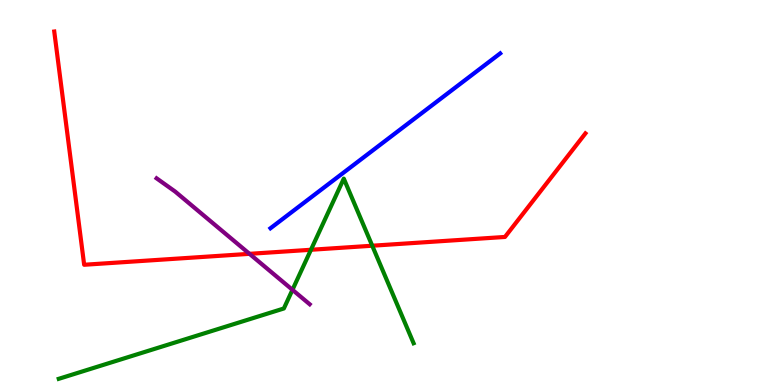[{'lines': ['blue', 'red'], 'intersections': []}, {'lines': ['green', 'red'], 'intersections': [{'x': 4.01, 'y': 3.51}, {'x': 4.8, 'y': 3.62}]}, {'lines': ['purple', 'red'], 'intersections': [{'x': 3.22, 'y': 3.41}]}, {'lines': ['blue', 'green'], 'intersections': []}, {'lines': ['blue', 'purple'], 'intersections': []}, {'lines': ['green', 'purple'], 'intersections': [{'x': 3.77, 'y': 2.47}]}]